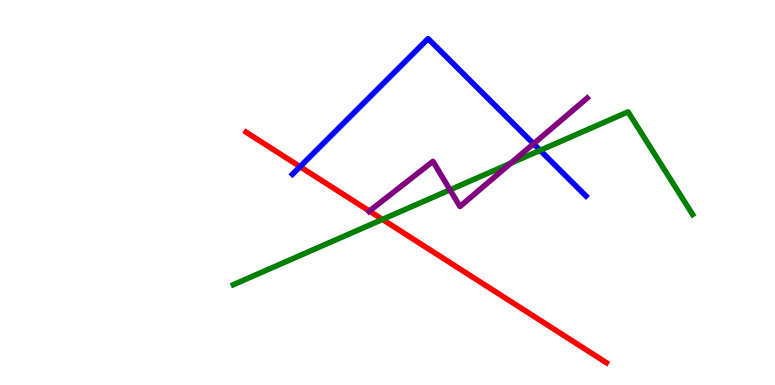[{'lines': ['blue', 'red'], 'intersections': [{'x': 3.87, 'y': 5.67}]}, {'lines': ['green', 'red'], 'intersections': [{'x': 4.93, 'y': 4.3}]}, {'lines': ['purple', 'red'], 'intersections': [{'x': 4.77, 'y': 4.52}]}, {'lines': ['blue', 'green'], 'intersections': [{'x': 6.97, 'y': 6.09}]}, {'lines': ['blue', 'purple'], 'intersections': [{'x': 6.88, 'y': 6.27}]}, {'lines': ['green', 'purple'], 'intersections': [{'x': 5.81, 'y': 5.07}, {'x': 6.59, 'y': 5.76}]}]